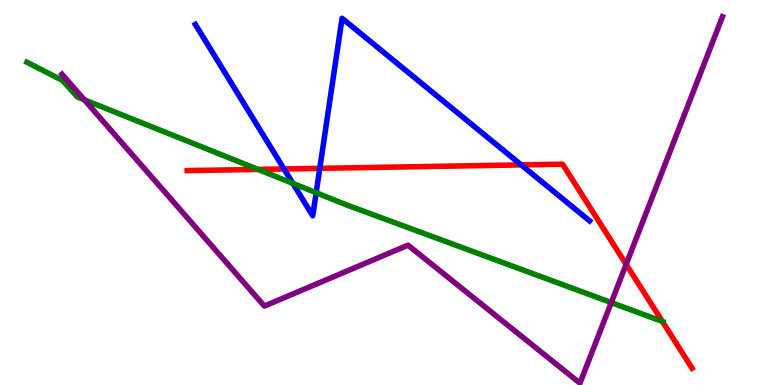[{'lines': ['blue', 'red'], 'intersections': [{'x': 3.66, 'y': 5.61}, {'x': 4.13, 'y': 5.63}, {'x': 6.73, 'y': 5.72}]}, {'lines': ['green', 'red'], 'intersections': [{'x': 3.33, 'y': 5.6}, {'x': 8.55, 'y': 1.65}]}, {'lines': ['purple', 'red'], 'intersections': [{'x': 8.08, 'y': 3.13}]}, {'lines': ['blue', 'green'], 'intersections': [{'x': 3.78, 'y': 5.24}, {'x': 4.08, 'y': 4.99}]}, {'lines': ['blue', 'purple'], 'intersections': []}, {'lines': ['green', 'purple'], 'intersections': [{'x': 1.09, 'y': 7.41}, {'x': 7.89, 'y': 2.14}]}]